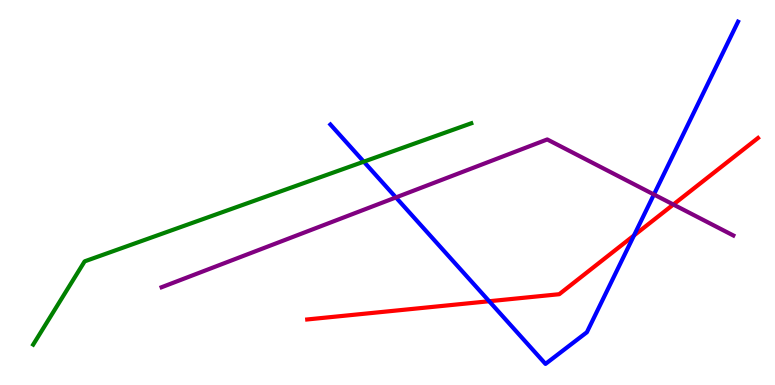[{'lines': ['blue', 'red'], 'intersections': [{'x': 6.31, 'y': 2.18}, {'x': 8.18, 'y': 3.88}]}, {'lines': ['green', 'red'], 'intersections': []}, {'lines': ['purple', 'red'], 'intersections': [{'x': 8.69, 'y': 4.69}]}, {'lines': ['blue', 'green'], 'intersections': [{'x': 4.69, 'y': 5.8}]}, {'lines': ['blue', 'purple'], 'intersections': [{'x': 5.11, 'y': 4.87}, {'x': 8.44, 'y': 4.95}]}, {'lines': ['green', 'purple'], 'intersections': []}]